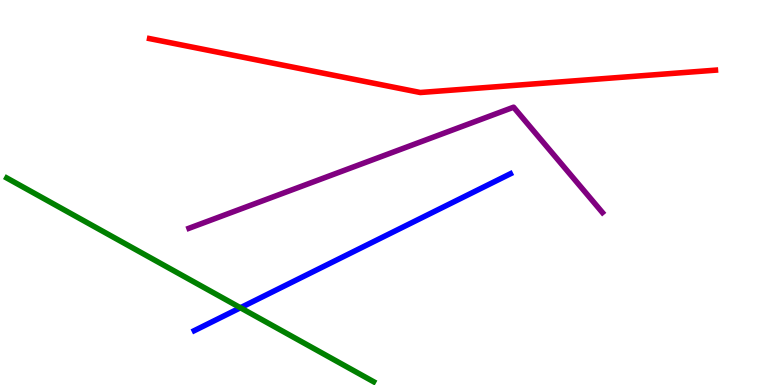[{'lines': ['blue', 'red'], 'intersections': []}, {'lines': ['green', 'red'], 'intersections': []}, {'lines': ['purple', 'red'], 'intersections': []}, {'lines': ['blue', 'green'], 'intersections': [{'x': 3.1, 'y': 2.01}]}, {'lines': ['blue', 'purple'], 'intersections': []}, {'lines': ['green', 'purple'], 'intersections': []}]